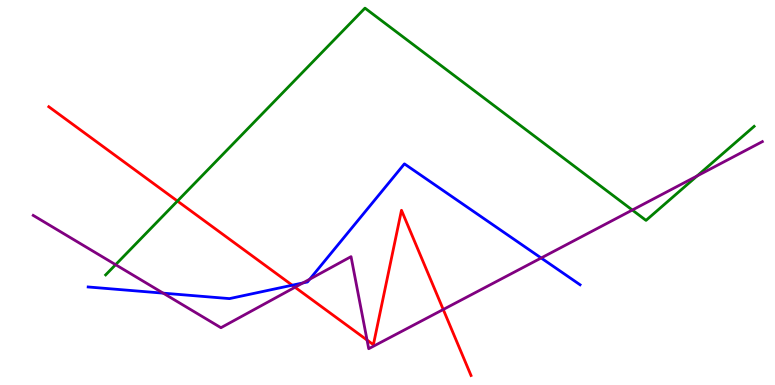[{'lines': ['blue', 'red'], 'intersections': [{'x': 3.77, 'y': 2.59}]}, {'lines': ['green', 'red'], 'intersections': [{'x': 2.29, 'y': 4.78}]}, {'lines': ['purple', 'red'], 'intersections': [{'x': 3.81, 'y': 2.54}, {'x': 4.74, 'y': 1.17}, {'x': 5.72, 'y': 1.96}]}, {'lines': ['blue', 'green'], 'intersections': []}, {'lines': ['blue', 'purple'], 'intersections': [{'x': 2.11, 'y': 2.39}, {'x': 3.91, 'y': 2.65}, {'x': 4.0, 'y': 2.75}, {'x': 6.98, 'y': 3.3}]}, {'lines': ['green', 'purple'], 'intersections': [{'x': 1.49, 'y': 3.13}, {'x': 8.16, 'y': 4.54}, {'x': 8.99, 'y': 5.43}]}]